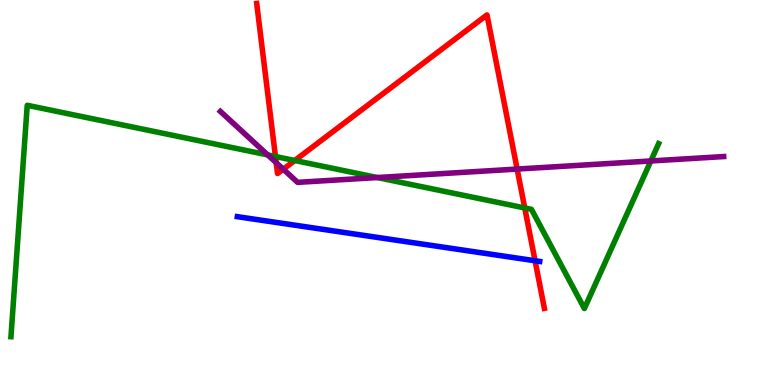[{'lines': ['blue', 'red'], 'intersections': [{'x': 6.9, 'y': 3.23}]}, {'lines': ['green', 'red'], 'intersections': [{'x': 3.55, 'y': 5.93}, {'x': 3.8, 'y': 5.83}, {'x': 6.77, 'y': 4.6}]}, {'lines': ['purple', 'red'], 'intersections': [{'x': 3.56, 'y': 5.77}, {'x': 3.66, 'y': 5.61}, {'x': 6.67, 'y': 5.61}]}, {'lines': ['blue', 'green'], 'intersections': []}, {'lines': ['blue', 'purple'], 'intersections': []}, {'lines': ['green', 'purple'], 'intersections': [{'x': 3.45, 'y': 5.98}, {'x': 4.87, 'y': 5.39}, {'x': 8.4, 'y': 5.82}]}]